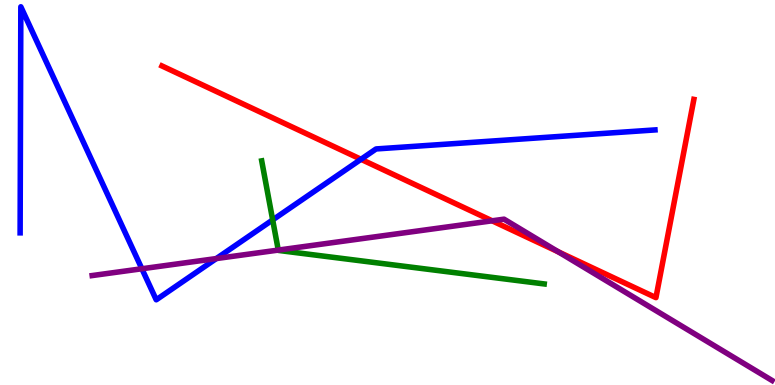[{'lines': ['blue', 'red'], 'intersections': [{'x': 4.66, 'y': 5.86}]}, {'lines': ['green', 'red'], 'intersections': []}, {'lines': ['purple', 'red'], 'intersections': [{'x': 6.35, 'y': 4.26}, {'x': 7.2, 'y': 3.46}]}, {'lines': ['blue', 'green'], 'intersections': [{'x': 3.52, 'y': 4.29}]}, {'lines': ['blue', 'purple'], 'intersections': [{'x': 1.83, 'y': 3.02}, {'x': 2.79, 'y': 3.28}]}, {'lines': ['green', 'purple'], 'intersections': [{'x': 3.59, 'y': 3.5}]}]